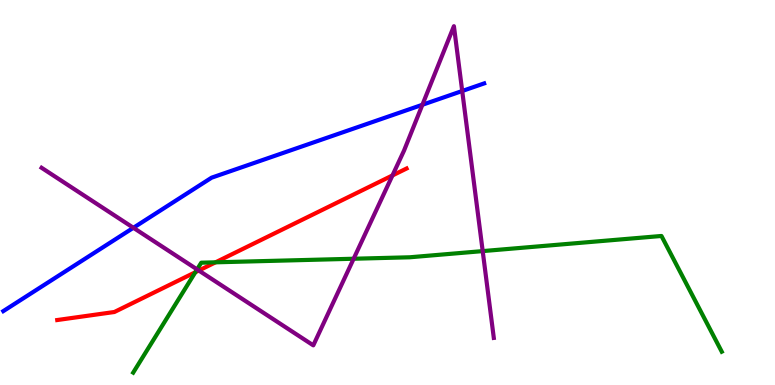[{'lines': ['blue', 'red'], 'intersections': []}, {'lines': ['green', 'red'], 'intersections': [{'x': 2.52, 'y': 2.93}, {'x': 2.78, 'y': 3.19}]}, {'lines': ['purple', 'red'], 'intersections': [{'x': 2.57, 'y': 2.97}, {'x': 5.06, 'y': 5.44}]}, {'lines': ['blue', 'green'], 'intersections': []}, {'lines': ['blue', 'purple'], 'intersections': [{'x': 1.72, 'y': 4.08}, {'x': 5.45, 'y': 7.28}, {'x': 5.96, 'y': 7.64}]}, {'lines': ['green', 'purple'], 'intersections': [{'x': 2.54, 'y': 3.0}, {'x': 4.56, 'y': 3.28}, {'x': 6.23, 'y': 3.48}]}]